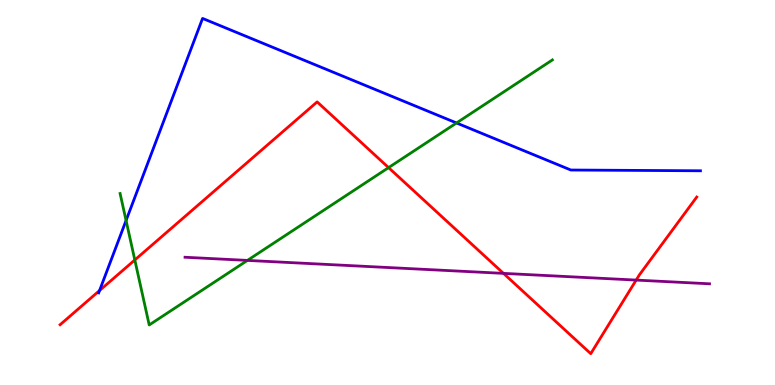[{'lines': ['blue', 'red'], 'intersections': [{'x': 1.28, 'y': 2.45}]}, {'lines': ['green', 'red'], 'intersections': [{'x': 1.74, 'y': 3.25}, {'x': 5.01, 'y': 5.65}]}, {'lines': ['purple', 'red'], 'intersections': [{'x': 6.5, 'y': 2.9}, {'x': 8.21, 'y': 2.72}]}, {'lines': ['blue', 'green'], 'intersections': [{'x': 1.63, 'y': 4.27}, {'x': 5.89, 'y': 6.81}]}, {'lines': ['blue', 'purple'], 'intersections': []}, {'lines': ['green', 'purple'], 'intersections': [{'x': 3.19, 'y': 3.24}]}]